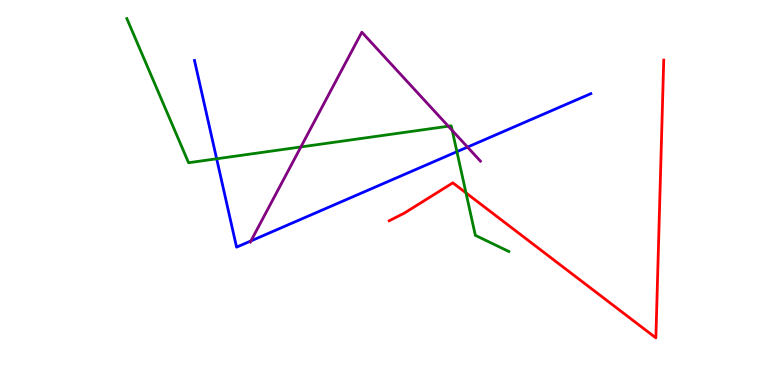[{'lines': ['blue', 'red'], 'intersections': []}, {'lines': ['green', 'red'], 'intersections': [{'x': 6.01, 'y': 4.99}]}, {'lines': ['purple', 'red'], 'intersections': []}, {'lines': ['blue', 'green'], 'intersections': [{'x': 2.8, 'y': 5.88}, {'x': 5.9, 'y': 6.06}]}, {'lines': ['blue', 'purple'], 'intersections': [{'x': 3.24, 'y': 3.74}, {'x': 6.03, 'y': 6.18}]}, {'lines': ['green', 'purple'], 'intersections': [{'x': 3.88, 'y': 6.18}, {'x': 5.78, 'y': 6.72}, {'x': 5.84, 'y': 6.61}]}]